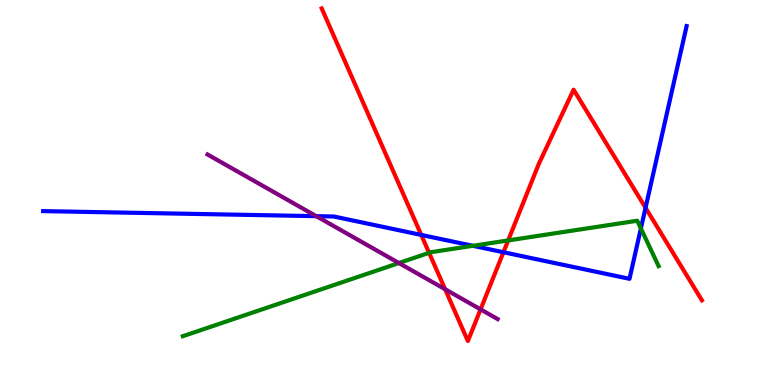[{'lines': ['blue', 'red'], 'intersections': [{'x': 5.44, 'y': 3.9}, {'x': 6.5, 'y': 3.45}, {'x': 8.33, 'y': 4.6}]}, {'lines': ['green', 'red'], 'intersections': [{'x': 5.54, 'y': 3.43}, {'x': 6.56, 'y': 3.76}]}, {'lines': ['purple', 'red'], 'intersections': [{'x': 5.74, 'y': 2.49}, {'x': 6.2, 'y': 1.96}]}, {'lines': ['blue', 'green'], 'intersections': [{'x': 6.1, 'y': 3.62}, {'x': 8.27, 'y': 4.07}]}, {'lines': ['blue', 'purple'], 'intersections': [{'x': 4.08, 'y': 4.39}]}, {'lines': ['green', 'purple'], 'intersections': [{'x': 5.15, 'y': 3.17}]}]